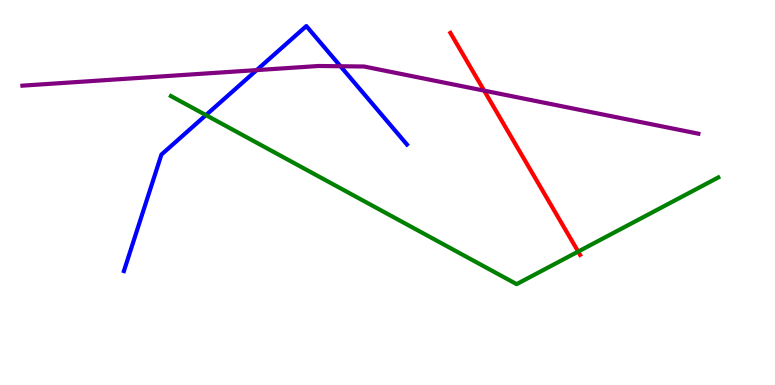[{'lines': ['blue', 'red'], 'intersections': []}, {'lines': ['green', 'red'], 'intersections': [{'x': 7.46, 'y': 3.47}]}, {'lines': ['purple', 'red'], 'intersections': [{'x': 6.25, 'y': 7.65}]}, {'lines': ['blue', 'green'], 'intersections': [{'x': 2.66, 'y': 7.01}]}, {'lines': ['blue', 'purple'], 'intersections': [{'x': 3.31, 'y': 8.18}, {'x': 4.39, 'y': 8.28}]}, {'lines': ['green', 'purple'], 'intersections': []}]